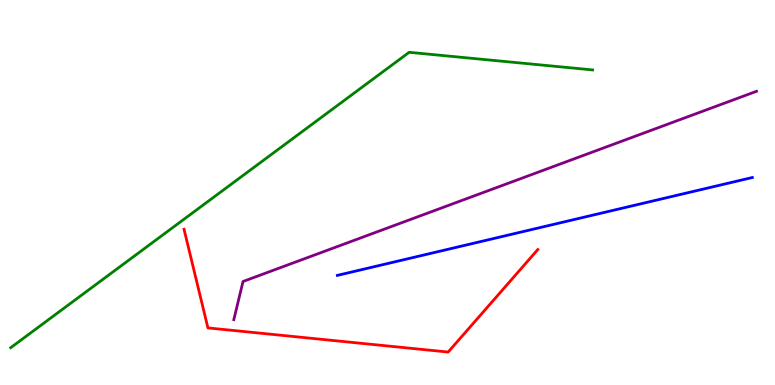[{'lines': ['blue', 'red'], 'intersections': []}, {'lines': ['green', 'red'], 'intersections': []}, {'lines': ['purple', 'red'], 'intersections': []}, {'lines': ['blue', 'green'], 'intersections': []}, {'lines': ['blue', 'purple'], 'intersections': []}, {'lines': ['green', 'purple'], 'intersections': []}]